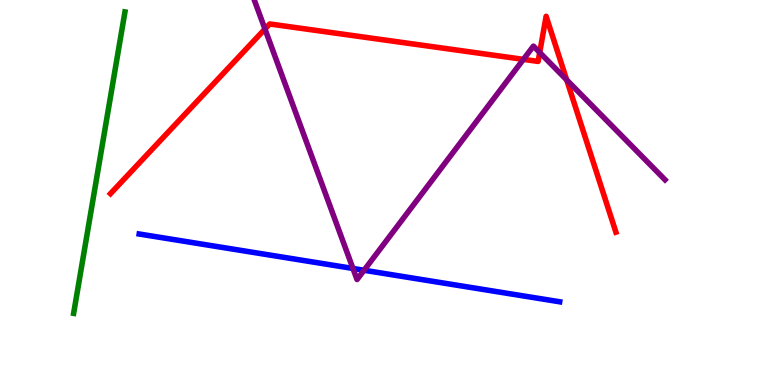[{'lines': ['blue', 'red'], 'intersections': []}, {'lines': ['green', 'red'], 'intersections': []}, {'lines': ['purple', 'red'], 'intersections': [{'x': 3.42, 'y': 9.25}, {'x': 6.75, 'y': 8.46}, {'x': 6.96, 'y': 8.64}, {'x': 7.31, 'y': 7.92}]}, {'lines': ['blue', 'green'], 'intersections': []}, {'lines': ['blue', 'purple'], 'intersections': [{'x': 4.55, 'y': 3.03}, {'x': 4.7, 'y': 2.98}]}, {'lines': ['green', 'purple'], 'intersections': []}]